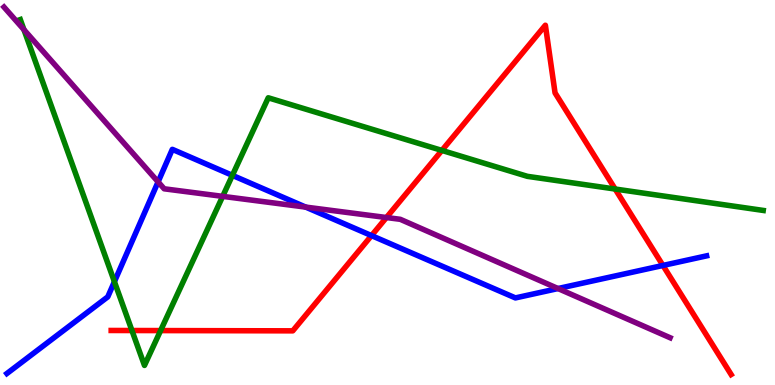[{'lines': ['blue', 'red'], 'intersections': [{'x': 4.79, 'y': 3.88}, {'x': 8.55, 'y': 3.1}]}, {'lines': ['green', 'red'], 'intersections': [{'x': 1.7, 'y': 1.42}, {'x': 2.07, 'y': 1.41}, {'x': 5.7, 'y': 6.09}, {'x': 7.94, 'y': 5.09}]}, {'lines': ['purple', 'red'], 'intersections': [{'x': 4.99, 'y': 4.35}]}, {'lines': ['blue', 'green'], 'intersections': [{'x': 1.48, 'y': 2.68}, {'x': 3.0, 'y': 5.45}]}, {'lines': ['blue', 'purple'], 'intersections': [{'x': 2.04, 'y': 5.28}, {'x': 3.94, 'y': 4.62}, {'x': 7.2, 'y': 2.51}]}, {'lines': ['green', 'purple'], 'intersections': [{'x': 0.309, 'y': 9.23}, {'x': 2.87, 'y': 4.9}]}]